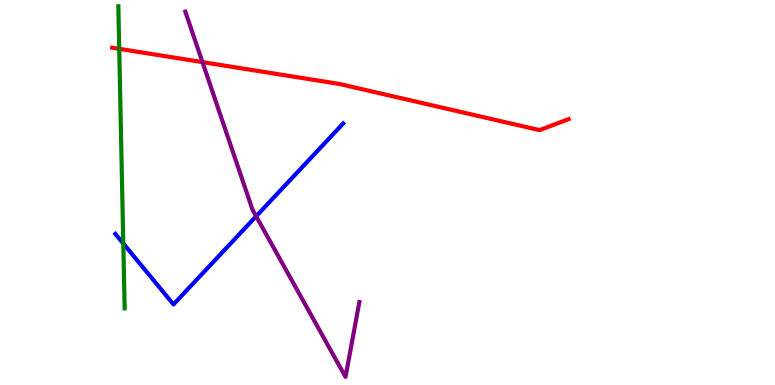[{'lines': ['blue', 'red'], 'intersections': []}, {'lines': ['green', 'red'], 'intersections': [{'x': 1.54, 'y': 8.73}]}, {'lines': ['purple', 'red'], 'intersections': [{'x': 2.61, 'y': 8.39}]}, {'lines': ['blue', 'green'], 'intersections': [{'x': 1.59, 'y': 3.68}]}, {'lines': ['blue', 'purple'], 'intersections': [{'x': 3.31, 'y': 4.38}]}, {'lines': ['green', 'purple'], 'intersections': []}]